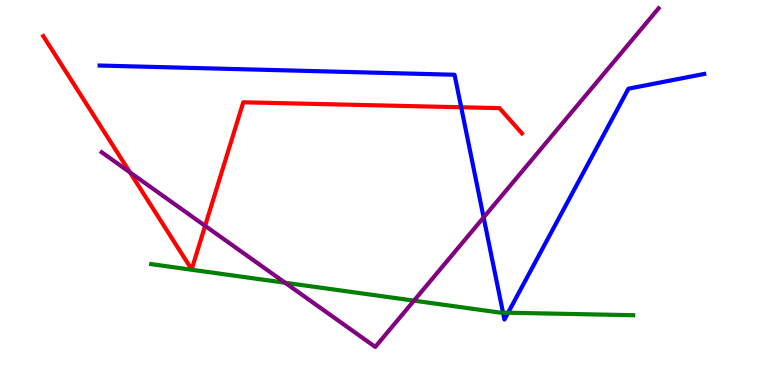[{'lines': ['blue', 'red'], 'intersections': [{'x': 5.95, 'y': 7.21}]}, {'lines': ['green', 'red'], 'intersections': []}, {'lines': ['purple', 'red'], 'intersections': [{'x': 1.68, 'y': 5.52}, {'x': 2.65, 'y': 4.13}]}, {'lines': ['blue', 'green'], 'intersections': [{'x': 6.49, 'y': 1.88}, {'x': 6.56, 'y': 1.88}]}, {'lines': ['blue', 'purple'], 'intersections': [{'x': 6.24, 'y': 4.35}]}, {'lines': ['green', 'purple'], 'intersections': [{'x': 3.68, 'y': 2.66}, {'x': 5.34, 'y': 2.19}]}]